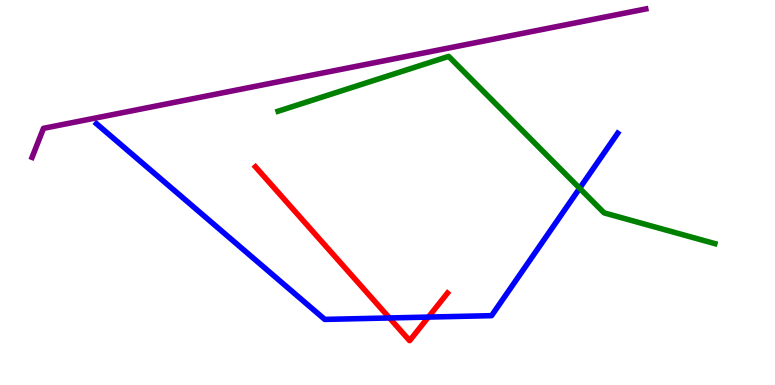[{'lines': ['blue', 'red'], 'intersections': [{'x': 5.03, 'y': 1.74}, {'x': 5.53, 'y': 1.76}]}, {'lines': ['green', 'red'], 'intersections': []}, {'lines': ['purple', 'red'], 'intersections': []}, {'lines': ['blue', 'green'], 'intersections': [{'x': 7.48, 'y': 5.11}]}, {'lines': ['blue', 'purple'], 'intersections': []}, {'lines': ['green', 'purple'], 'intersections': []}]